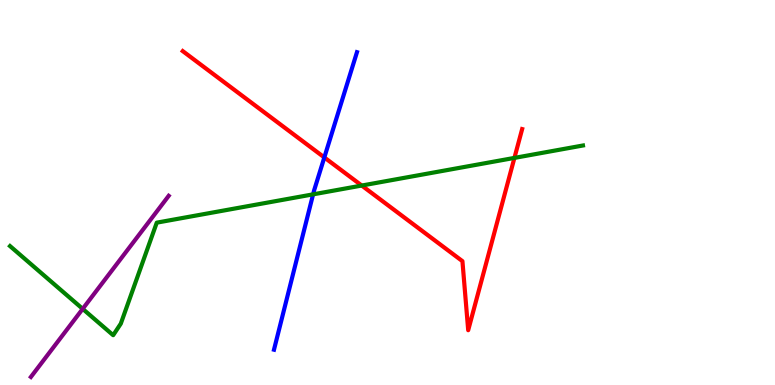[{'lines': ['blue', 'red'], 'intersections': [{'x': 4.18, 'y': 5.91}]}, {'lines': ['green', 'red'], 'intersections': [{'x': 4.67, 'y': 5.18}, {'x': 6.64, 'y': 5.9}]}, {'lines': ['purple', 'red'], 'intersections': []}, {'lines': ['blue', 'green'], 'intersections': [{'x': 4.04, 'y': 4.95}]}, {'lines': ['blue', 'purple'], 'intersections': []}, {'lines': ['green', 'purple'], 'intersections': [{'x': 1.07, 'y': 1.98}]}]